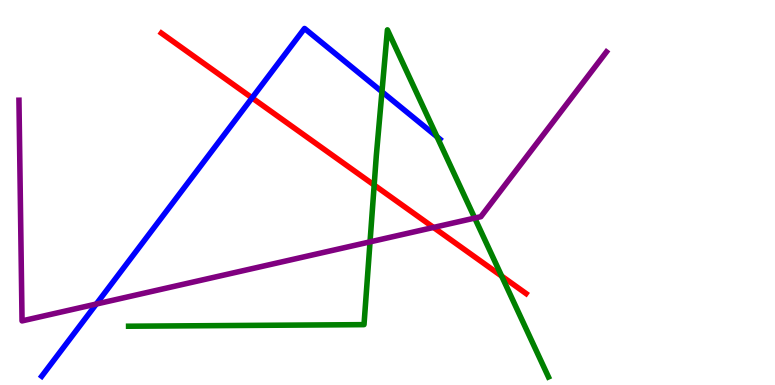[{'lines': ['blue', 'red'], 'intersections': [{'x': 3.25, 'y': 7.46}]}, {'lines': ['green', 'red'], 'intersections': [{'x': 4.83, 'y': 5.19}, {'x': 6.47, 'y': 2.83}]}, {'lines': ['purple', 'red'], 'intersections': [{'x': 5.59, 'y': 4.09}]}, {'lines': ['blue', 'green'], 'intersections': [{'x': 4.93, 'y': 7.62}, {'x': 5.64, 'y': 6.45}]}, {'lines': ['blue', 'purple'], 'intersections': [{'x': 1.24, 'y': 2.1}]}, {'lines': ['green', 'purple'], 'intersections': [{'x': 4.77, 'y': 3.72}, {'x': 6.13, 'y': 4.34}]}]